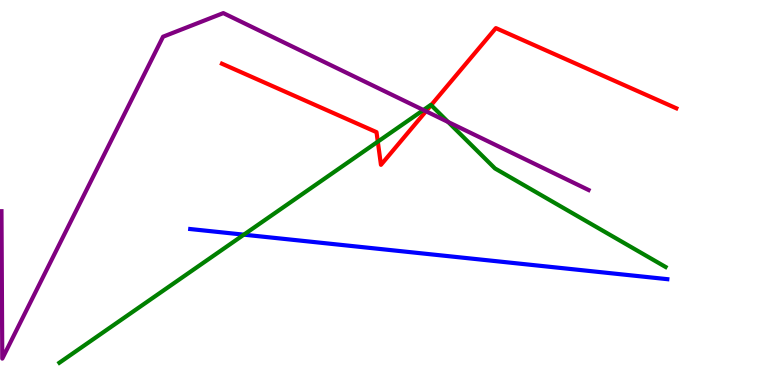[{'lines': ['blue', 'red'], 'intersections': []}, {'lines': ['green', 'red'], 'intersections': [{'x': 4.87, 'y': 6.32}, {'x': 5.56, 'y': 7.27}]}, {'lines': ['purple', 'red'], 'intersections': [{'x': 5.5, 'y': 7.11}]}, {'lines': ['blue', 'green'], 'intersections': [{'x': 3.15, 'y': 3.9}]}, {'lines': ['blue', 'purple'], 'intersections': []}, {'lines': ['green', 'purple'], 'intersections': [{'x': 5.46, 'y': 7.14}, {'x': 5.78, 'y': 6.83}]}]